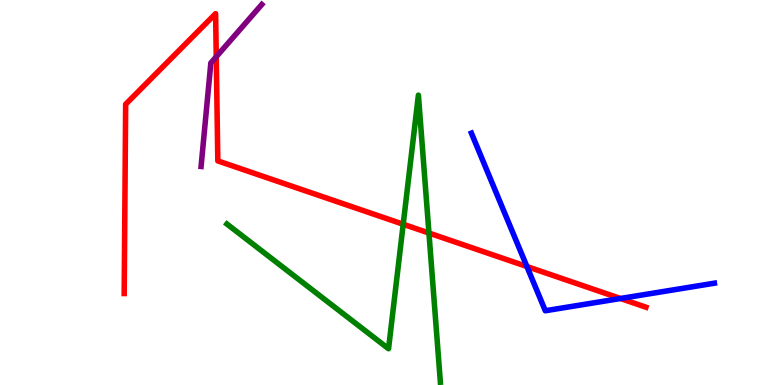[{'lines': ['blue', 'red'], 'intersections': [{'x': 6.8, 'y': 3.08}, {'x': 8.01, 'y': 2.25}]}, {'lines': ['green', 'red'], 'intersections': [{'x': 5.2, 'y': 4.18}, {'x': 5.53, 'y': 3.95}]}, {'lines': ['purple', 'red'], 'intersections': [{'x': 2.79, 'y': 8.53}]}, {'lines': ['blue', 'green'], 'intersections': []}, {'lines': ['blue', 'purple'], 'intersections': []}, {'lines': ['green', 'purple'], 'intersections': []}]